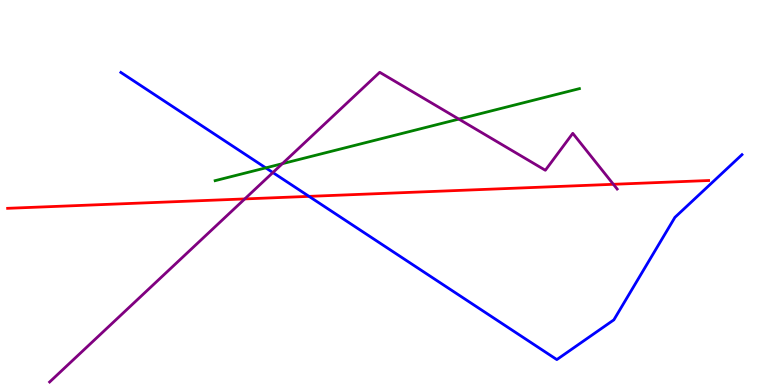[{'lines': ['blue', 'red'], 'intersections': [{'x': 3.99, 'y': 4.9}]}, {'lines': ['green', 'red'], 'intersections': []}, {'lines': ['purple', 'red'], 'intersections': [{'x': 3.16, 'y': 4.83}, {'x': 7.91, 'y': 5.21}]}, {'lines': ['blue', 'green'], 'intersections': [{'x': 3.43, 'y': 5.64}]}, {'lines': ['blue', 'purple'], 'intersections': [{'x': 3.52, 'y': 5.52}]}, {'lines': ['green', 'purple'], 'intersections': [{'x': 3.64, 'y': 5.75}, {'x': 5.92, 'y': 6.91}]}]